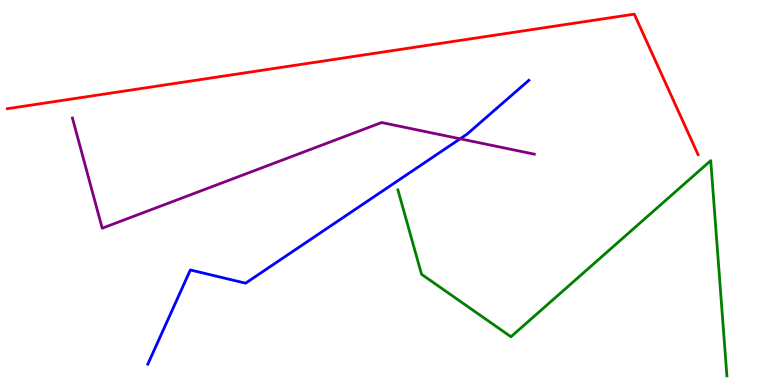[{'lines': ['blue', 'red'], 'intersections': []}, {'lines': ['green', 'red'], 'intersections': []}, {'lines': ['purple', 'red'], 'intersections': []}, {'lines': ['blue', 'green'], 'intersections': []}, {'lines': ['blue', 'purple'], 'intersections': [{'x': 5.94, 'y': 6.39}]}, {'lines': ['green', 'purple'], 'intersections': []}]